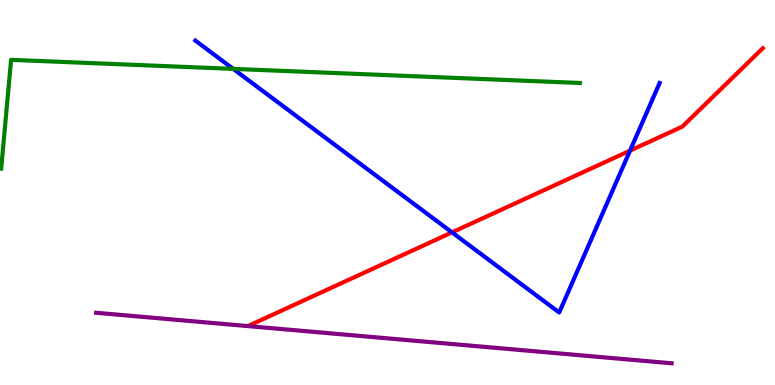[{'lines': ['blue', 'red'], 'intersections': [{'x': 5.83, 'y': 3.96}, {'x': 8.13, 'y': 6.09}]}, {'lines': ['green', 'red'], 'intersections': []}, {'lines': ['purple', 'red'], 'intersections': []}, {'lines': ['blue', 'green'], 'intersections': [{'x': 3.01, 'y': 8.21}]}, {'lines': ['blue', 'purple'], 'intersections': []}, {'lines': ['green', 'purple'], 'intersections': []}]